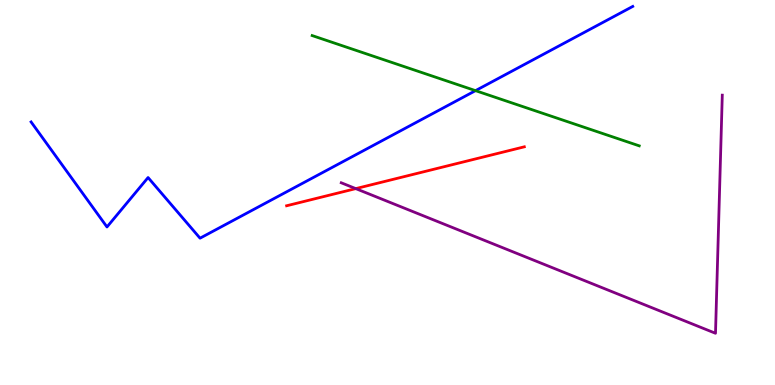[{'lines': ['blue', 'red'], 'intersections': []}, {'lines': ['green', 'red'], 'intersections': []}, {'lines': ['purple', 'red'], 'intersections': [{'x': 4.59, 'y': 5.1}]}, {'lines': ['blue', 'green'], 'intersections': [{'x': 6.14, 'y': 7.65}]}, {'lines': ['blue', 'purple'], 'intersections': []}, {'lines': ['green', 'purple'], 'intersections': []}]